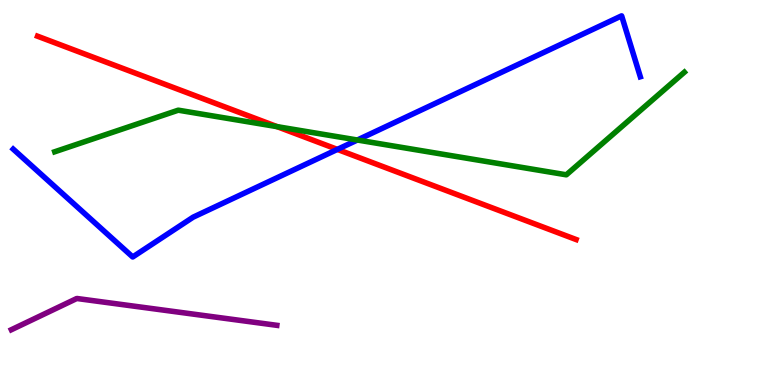[{'lines': ['blue', 'red'], 'intersections': [{'x': 4.35, 'y': 6.12}]}, {'lines': ['green', 'red'], 'intersections': [{'x': 3.58, 'y': 6.71}]}, {'lines': ['purple', 'red'], 'intersections': []}, {'lines': ['blue', 'green'], 'intersections': [{'x': 4.61, 'y': 6.36}]}, {'lines': ['blue', 'purple'], 'intersections': []}, {'lines': ['green', 'purple'], 'intersections': []}]